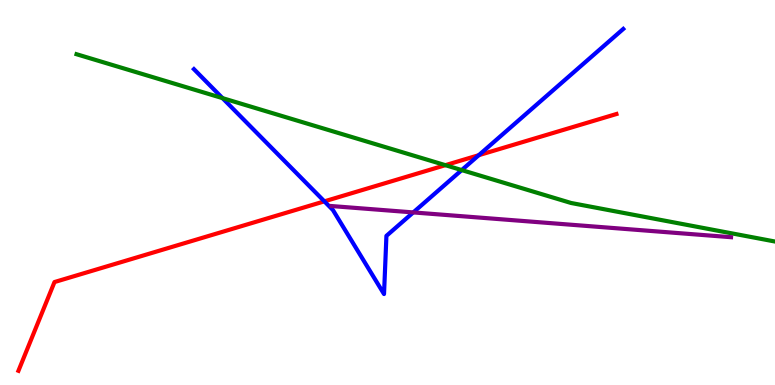[{'lines': ['blue', 'red'], 'intersections': [{'x': 4.19, 'y': 4.77}, {'x': 6.18, 'y': 5.97}]}, {'lines': ['green', 'red'], 'intersections': [{'x': 5.75, 'y': 5.71}]}, {'lines': ['purple', 'red'], 'intersections': []}, {'lines': ['blue', 'green'], 'intersections': [{'x': 2.87, 'y': 7.45}, {'x': 5.96, 'y': 5.58}]}, {'lines': ['blue', 'purple'], 'intersections': [{'x': 5.33, 'y': 4.48}]}, {'lines': ['green', 'purple'], 'intersections': []}]